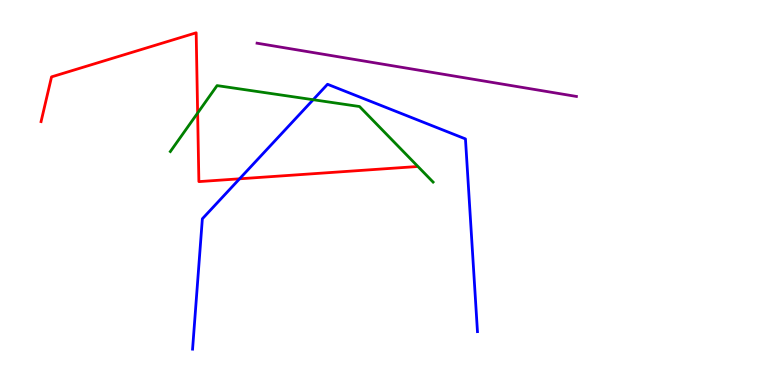[{'lines': ['blue', 'red'], 'intersections': [{'x': 3.09, 'y': 5.36}]}, {'lines': ['green', 'red'], 'intersections': [{'x': 2.55, 'y': 7.06}]}, {'lines': ['purple', 'red'], 'intersections': []}, {'lines': ['blue', 'green'], 'intersections': [{'x': 4.04, 'y': 7.41}]}, {'lines': ['blue', 'purple'], 'intersections': []}, {'lines': ['green', 'purple'], 'intersections': []}]